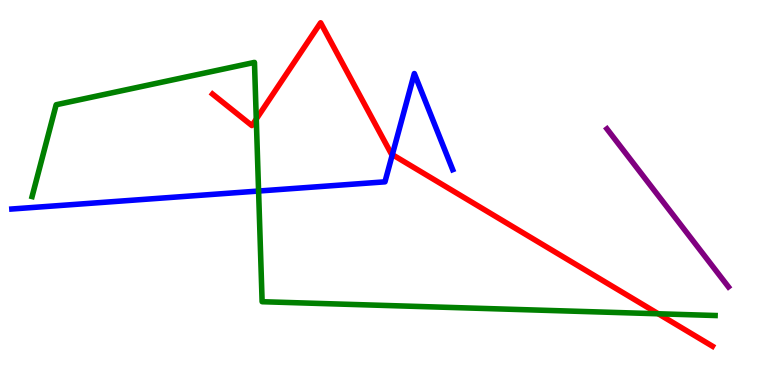[{'lines': ['blue', 'red'], 'intersections': [{'x': 5.06, 'y': 5.98}]}, {'lines': ['green', 'red'], 'intersections': [{'x': 3.31, 'y': 6.91}, {'x': 8.49, 'y': 1.85}]}, {'lines': ['purple', 'red'], 'intersections': []}, {'lines': ['blue', 'green'], 'intersections': [{'x': 3.34, 'y': 5.04}]}, {'lines': ['blue', 'purple'], 'intersections': []}, {'lines': ['green', 'purple'], 'intersections': []}]